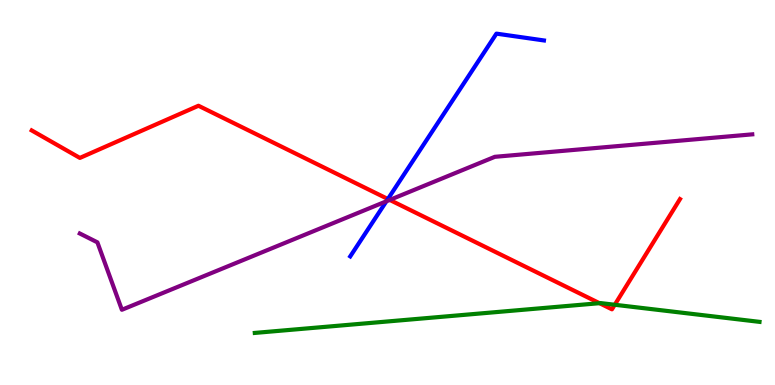[{'lines': ['blue', 'red'], 'intersections': [{'x': 5.01, 'y': 4.83}]}, {'lines': ['green', 'red'], 'intersections': [{'x': 7.74, 'y': 2.13}, {'x': 7.93, 'y': 2.08}]}, {'lines': ['purple', 'red'], 'intersections': [{'x': 5.03, 'y': 4.81}]}, {'lines': ['blue', 'green'], 'intersections': []}, {'lines': ['blue', 'purple'], 'intersections': [{'x': 4.99, 'y': 4.77}]}, {'lines': ['green', 'purple'], 'intersections': []}]